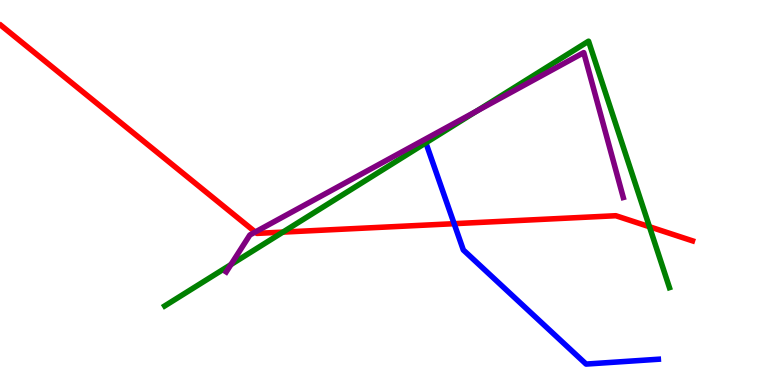[{'lines': ['blue', 'red'], 'intersections': [{'x': 5.86, 'y': 4.19}]}, {'lines': ['green', 'red'], 'intersections': [{'x': 3.65, 'y': 3.97}, {'x': 8.38, 'y': 4.11}]}, {'lines': ['purple', 'red'], 'intersections': [{'x': 3.29, 'y': 3.97}]}, {'lines': ['blue', 'green'], 'intersections': [{'x': 5.5, 'y': 6.29}]}, {'lines': ['blue', 'purple'], 'intersections': []}, {'lines': ['green', 'purple'], 'intersections': [{'x': 2.98, 'y': 3.13}, {'x': 6.15, 'y': 7.11}]}]